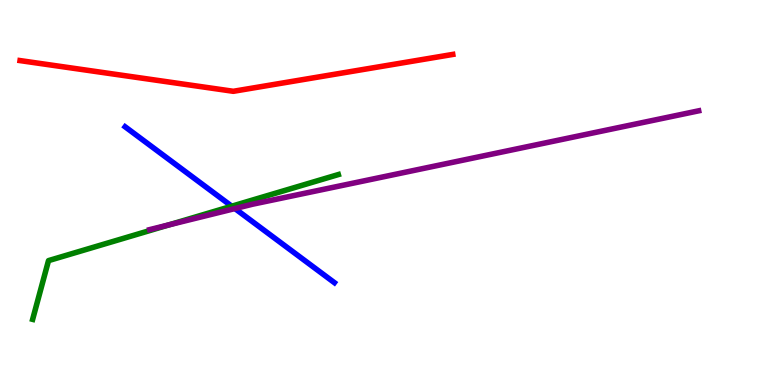[{'lines': ['blue', 'red'], 'intersections': []}, {'lines': ['green', 'red'], 'intersections': []}, {'lines': ['purple', 'red'], 'intersections': []}, {'lines': ['blue', 'green'], 'intersections': [{'x': 2.99, 'y': 4.64}]}, {'lines': ['blue', 'purple'], 'intersections': [{'x': 3.03, 'y': 4.58}]}, {'lines': ['green', 'purple'], 'intersections': [{'x': 2.18, 'y': 4.16}]}]